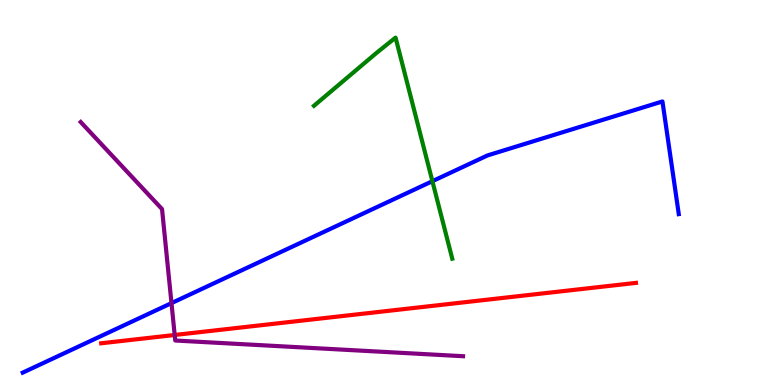[{'lines': ['blue', 'red'], 'intersections': []}, {'lines': ['green', 'red'], 'intersections': []}, {'lines': ['purple', 'red'], 'intersections': [{'x': 2.25, 'y': 1.3}]}, {'lines': ['blue', 'green'], 'intersections': [{'x': 5.58, 'y': 5.29}]}, {'lines': ['blue', 'purple'], 'intersections': [{'x': 2.21, 'y': 2.13}]}, {'lines': ['green', 'purple'], 'intersections': []}]